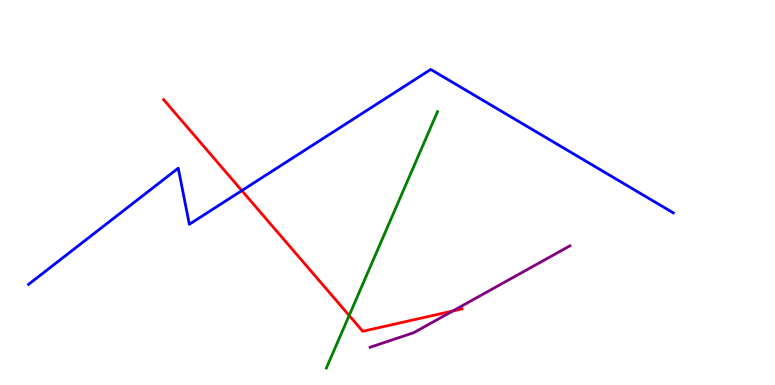[{'lines': ['blue', 'red'], 'intersections': [{'x': 3.12, 'y': 5.05}]}, {'lines': ['green', 'red'], 'intersections': [{'x': 4.51, 'y': 1.81}]}, {'lines': ['purple', 'red'], 'intersections': [{'x': 5.84, 'y': 1.92}]}, {'lines': ['blue', 'green'], 'intersections': []}, {'lines': ['blue', 'purple'], 'intersections': []}, {'lines': ['green', 'purple'], 'intersections': []}]